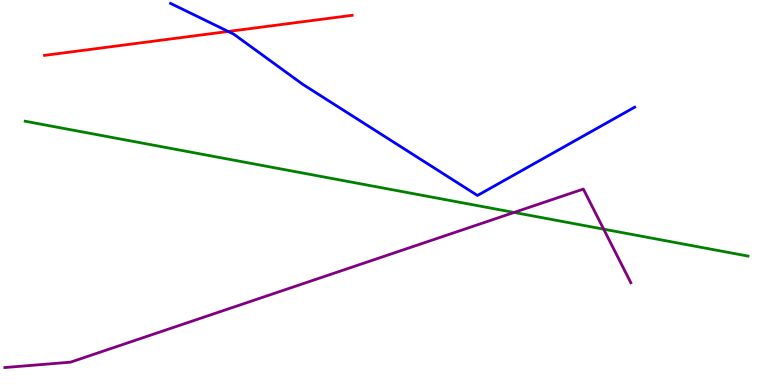[{'lines': ['blue', 'red'], 'intersections': [{'x': 2.94, 'y': 9.18}]}, {'lines': ['green', 'red'], 'intersections': []}, {'lines': ['purple', 'red'], 'intersections': []}, {'lines': ['blue', 'green'], 'intersections': []}, {'lines': ['blue', 'purple'], 'intersections': []}, {'lines': ['green', 'purple'], 'intersections': [{'x': 6.63, 'y': 4.48}, {'x': 7.79, 'y': 4.05}]}]